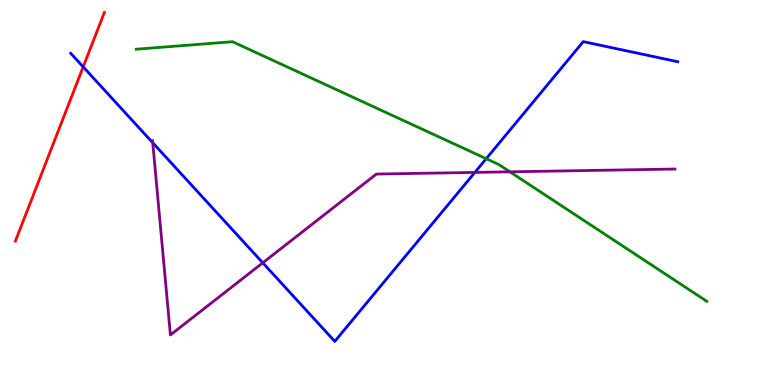[{'lines': ['blue', 'red'], 'intersections': [{'x': 1.07, 'y': 8.26}]}, {'lines': ['green', 'red'], 'intersections': []}, {'lines': ['purple', 'red'], 'intersections': []}, {'lines': ['blue', 'green'], 'intersections': [{'x': 6.27, 'y': 5.88}]}, {'lines': ['blue', 'purple'], 'intersections': [{'x': 1.97, 'y': 6.29}, {'x': 3.39, 'y': 3.17}, {'x': 6.13, 'y': 5.52}]}, {'lines': ['green', 'purple'], 'intersections': [{'x': 6.58, 'y': 5.54}]}]